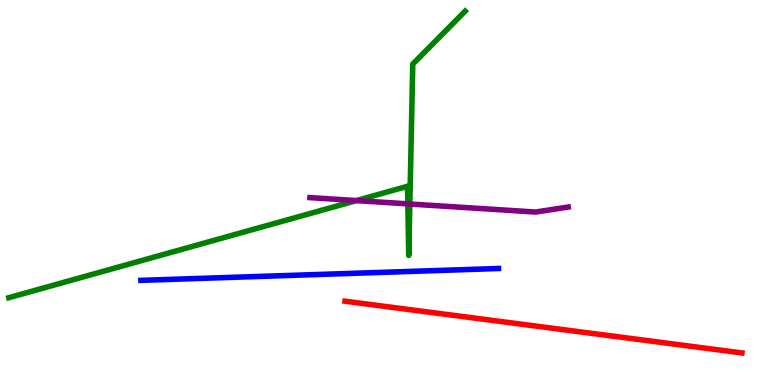[{'lines': ['blue', 'red'], 'intersections': []}, {'lines': ['green', 'red'], 'intersections': []}, {'lines': ['purple', 'red'], 'intersections': []}, {'lines': ['blue', 'green'], 'intersections': []}, {'lines': ['blue', 'purple'], 'intersections': []}, {'lines': ['green', 'purple'], 'intersections': [{'x': 4.6, 'y': 4.79}, {'x': 5.26, 'y': 4.7}, {'x': 5.29, 'y': 4.7}]}]